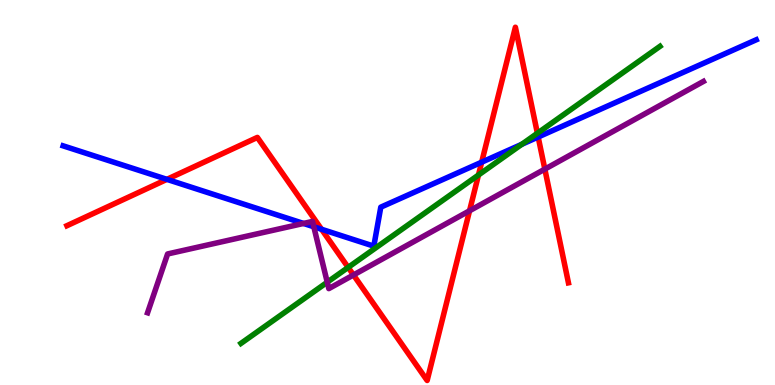[{'lines': ['blue', 'red'], 'intersections': [{'x': 2.15, 'y': 5.34}, {'x': 4.15, 'y': 4.05}, {'x': 6.22, 'y': 5.79}, {'x': 6.94, 'y': 6.44}]}, {'lines': ['green', 'red'], 'intersections': [{'x': 4.49, 'y': 3.05}, {'x': 6.17, 'y': 5.45}, {'x': 6.93, 'y': 6.54}]}, {'lines': ['purple', 'red'], 'intersections': [{'x': 4.56, 'y': 2.86}, {'x': 6.06, 'y': 4.53}, {'x': 7.03, 'y': 5.61}]}, {'lines': ['blue', 'green'], 'intersections': [{'x': 6.73, 'y': 6.25}]}, {'lines': ['blue', 'purple'], 'intersections': [{'x': 3.92, 'y': 4.2}, {'x': 4.05, 'y': 4.11}]}, {'lines': ['green', 'purple'], 'intersections': [{'x': 4.22, 'y': 2.67}]}]